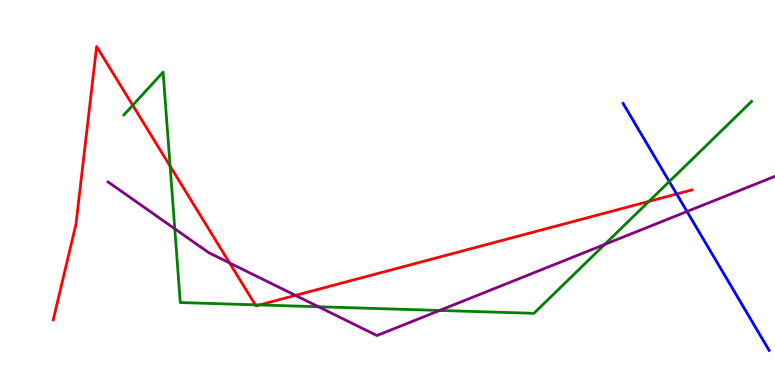[{'lines': ['blue', 'red'], 'intersections': [{'x': 8.73, 'y': 4.96}]}, {'lines': ['green', 'red'], 'intersections': [{'x': 1.71, 'y': 7.27}, {'x': 2.19, 'y': 5.68}, {'x': 3.29, 'y': 2.08}, {'x': 3.35, 'y': 2.08}, {'x': 8.37, 'y': 4.77}]}, {'lines': ['purple', 'red'], 'intersections': [{'x': 2.96, 'y': 3.17}, {'x': 3.81, 'y': 2.33}]}, {'lines': ['blue', 'green'], 'intersections': [{'x': 8.64, 'y': 5.28}]}, {'lines': ['blue', 'purple'], 'intersections': [{'x': 8.86, 'y': 4.51}]}, {'lines': ['green', 'purple'], 'intersections': [{'x': 2.26, 'y': 4.06}, {'x': 4.11, 'y': 2.03}, {'x': 5.67, 'y': 1.94}, {'x': 7.8, 'y': 3.65}]}]